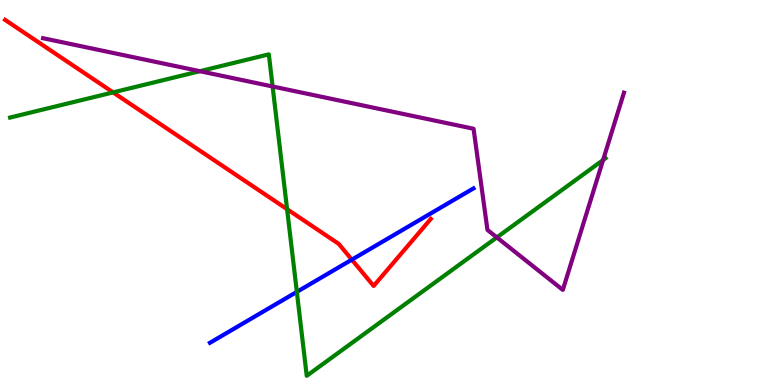[{'lines': ['blue', 'red'], 'intersections': [{'x': 4.54, 'y': 3.26}]}, {'lines': ['green', 'red'], 'intersections': [{'x': 1.46, 'y': 7.6}, {'x': 3.7, 'y': 4.57}]}, {'lines': ['purple', 'red'], 'intersections': []}, {'lines': ['blue', 'green'], 'intersections': [{'x': 3.83, 'y': 2.42}]}, {'lines': ['blue', 'purple'], 'intersections': []}, {'lines': ['green', 'purple'], 'intersections': [{'x': 2.58, 'y': 8.15}, {'x': 3.52, 'y': 7.75}, {'x': 6.41, 'y': 3.83}, {'x': 7.78, 'y': 5.84}]}]